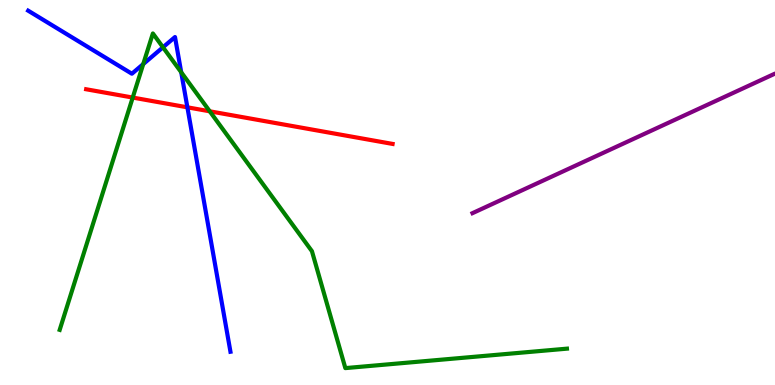[{'lines': ['blue', 'red'], 'intersections': [{'x': 2.42, 'y': 7.21}]}, {'lines': ['green', 'red'], 'intersections': [{'x': 1.71, 'y': 7.47}, {'x': 2.71, 'y': 7.11}]}, {'lines': ['purple', 'red'], 'intersections': []}, {'lines': ['blue', 'green'], 'intersections': [{'x': 1.85, 'y': 8.34}, {'x': 2.1, 'y': 8.77}, {'x': 2.34, 'y': 8.12}]}, {'lines': ['blue', 'purple'], 'intersections': []}, {'lines': ['green', 'purple'], 'intersections': []}]